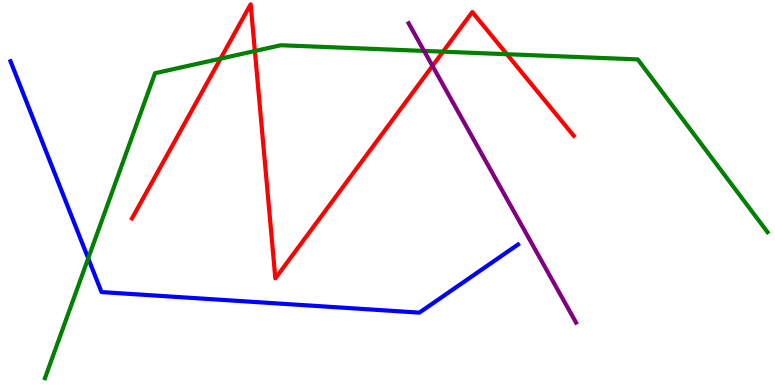[{'lines': ['blue', 'red'], 'intersections': []}, {'lines': ['green', 'red'], 'intersections': [{'x': 2.85, 'y': 8.48}, {'x': 3.29, 'y': 8.67}, {'x': 5.72, 'y': 8.66}, {'x': 6.54, 'y': 8.59}]}, {'lines': ['purple', 'red'], 'intersections': [{'x': 5.58, 'y': 8.29}]}, {'lines': ['blue', 'green'], 'intersections': [{'x': 1.14, 'y': 3.29}]}, {'lines': ['blue', 'purple'], 'intersections': []}, {'lines': ['green', 'purple'], 'intersections': [{'x': 5.47, 'y': 8.68}]}]